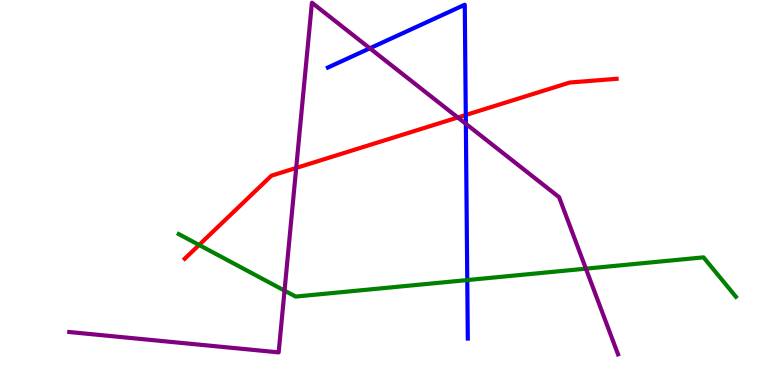[{'lines': ['blue', 'red'], 'intersections': [{'x': 6.01, 'y': 7.01}]}, {'lines': ['green', 'red'], 'intersections': [{'x': 2.57, 'y': 3.64}]}, {'lines': ['purple', 'red'], 'intersections': [{'x': 3.82, 'y': 5.64}, {'x': 5.91, 'y': 6.95}]}, {'lines': ['blue', 'green'], 'intersections': [{'x': 6.03, 'y': 2.73}]}, {'lines': ['blue', 'purple'], 'intersections': [{'x': 4.77, 'y': 8.75}, {'x': 6.01, 'y': 6.78}]}, {'lines': ['green', 'purple'], 'intersections': [{'x': 3.67, 'y': 2.45}, {'x': 7.56, 'y': 3.02}]}]